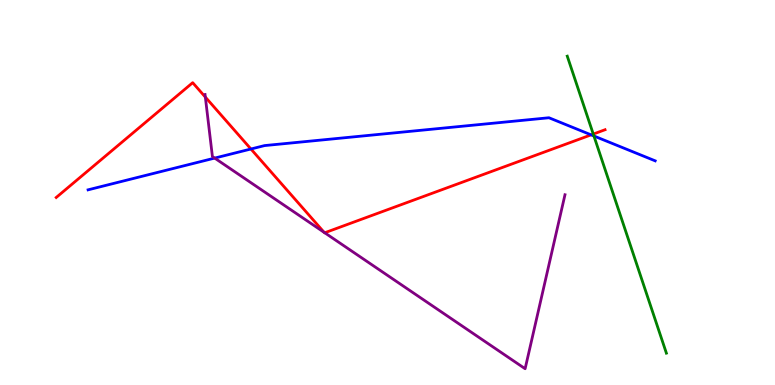[{'lines': ['blue', 'red'], 'intersections': [{'x': 3.24, 'y': 6.13}, {'x': 7.63, 'y': 6.5}]}, {'lines': ['green', 'red'], 'intersections': [{'x': 7.66, 'y': 6.52}]}, {'lines': ['purple', 'red'], 'intersections': [{'x': 2.65, 'y': 7.48}, {'x': 4.18, 'y': 3.96}, {'x': 4.19, 'y': 3.95}]}, {'lines': ['blue', 'green'], 'intersections': [{'x': 7.66, 'y': 6.47}]}, {'lines': ['blue', 'purple'], 'intersections': [{'x': 2.77, 'y': 5.89}]}, {'lines': ['green', 'purple'], 'intersections': []}]